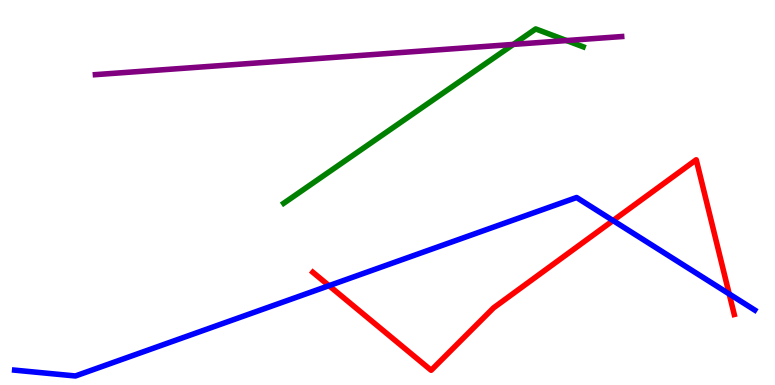[{'lines': ['blue', 'red'], 'intersections': [{'x': 4.25, 'y': 2.58}, {'x': 7.91, 'y': 4.27}, {'x': 9.41, 'y': 2.37}]}, {'lines': ['green', 'red'], 'intersections': []}, {'lines': ['purple', 'red'], 'intersections': []}, {'lines': ['blue', 'green'], 'intersections': []}, {'lines': ['blue', 'purple'], 'intersections': []}, {'lines': ['green', 'purple'], 'intersections': [{'x': 6.62, 'y': 8.85}, {'x': 7.31, 'y': 8.95}]}]